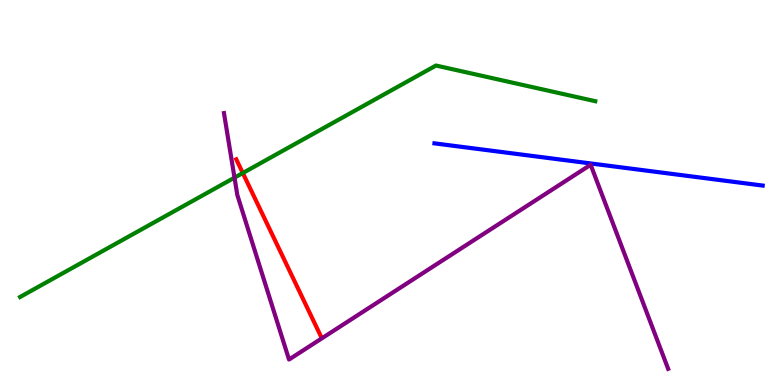[{'lines': ['blue', 'red'], 'intersections': []}, {'lines': ['green', 'red'], 'intersections': [{'x': 3.13, 'y': 5.51}]}, {'lines': ['purple', 'red'], 'intersections': []}, {'lines': ['blue', 'green'], 'intersections': []}, {'lines': ['blue', 'purple'], 'intersections': []}, {'lines': ['green', 'purple'], 'intersections': [{'x': 3.03, 'y': 5.39}]}]